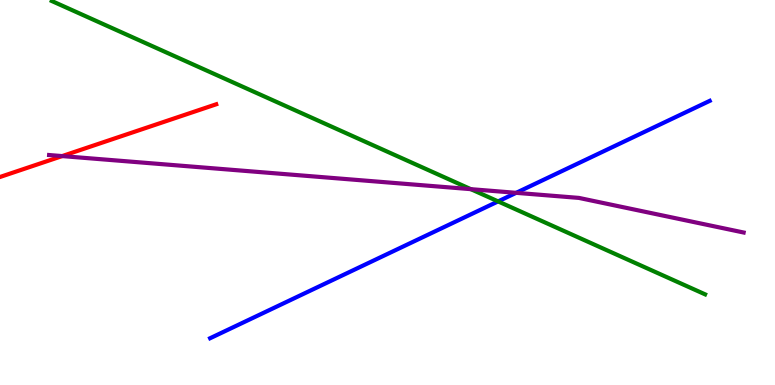[{'lines': ['blue', 'red'], 'intersections': []}, {'lines': ['green', 'red'], 'intersections': []}, {'lines': ['purple', 'red'], 'intersections': [{'x': 0.802, 'y': 5.95}]}, {'lines': ['blue', 'green'], 'intersections': [{'x': 6.43, 'y': 4.77}]}, {'lines': ['blue', 'purple'], 'intersections': [{'x': 6.66, 'y': 4.99}]}, {'lines': ['green', 'purple'], 'intersections': [{'x': 6.08, 'y': 5.09}]}]